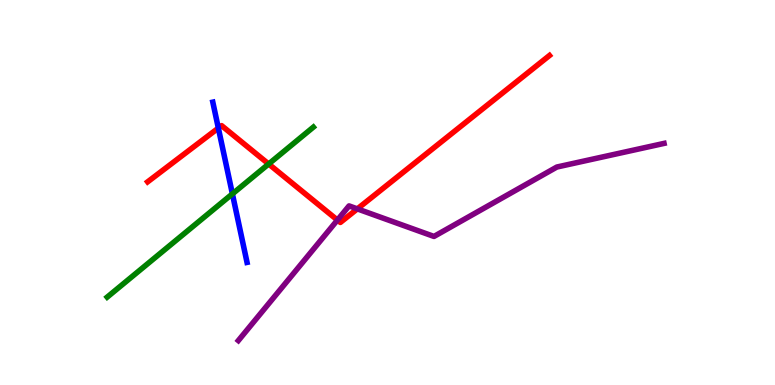[{'lines': ['blue', 'red'], 'intersections': [{'x': 2.82, 'y': 6.67}]}, {'lines': ['green', 'red'], 'intersections': [{'x': 3.47, 'y': 5.74}]}, {'lines': ['purple', 'red'], 'intersections': [{'x': 4.35, 'y': 4.28}, {'x': 4.61, 'y': 4.57}]}, {'lines': ['blue', 'green'], 'intersections': [{'x': 3.0, 'y': 4.96}]}, {'lines': ['blue', 'purple'], 'intersections': []}, {'lines': ['green', 'purple'], 'intersections': []}]